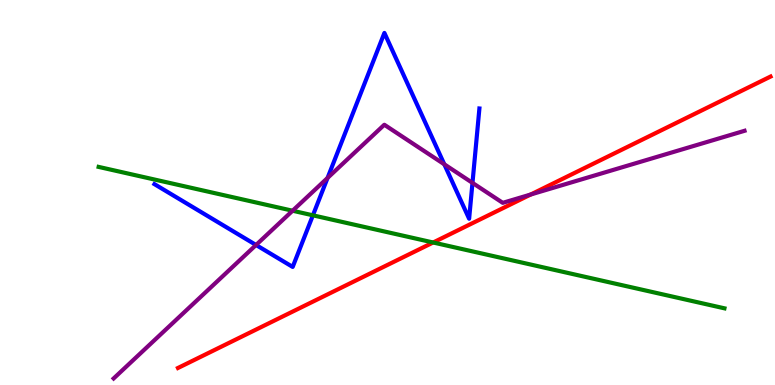[{'lines': ['blue', 'red'], 'intersections': []}, {'lines': ['green', 'red'], 'intersections': [{'x': 5.59, 'y': 3.7}]}, {'lines': ['purple', 'red'], 'intersections': [{'x': 6.85, 'y': 4.95}]}, {'lines': ['blue', 'green'], 'intersections': [{'x': 4.04, 'y': 4.41}]}, {'lines': ['blue', 'purple'], 'intersections': [{'x': 3.3, 'y': 3.64}, {'x': 4.23, 'y': 5.38}, {'x': 5.73, 'y': 5.73}, {'x': 6.1, 'y': 5.25}]}, {'lines': ['green', 'purple'], 'intersections': [{'x': 3.78, 'y': 4.53}]}]